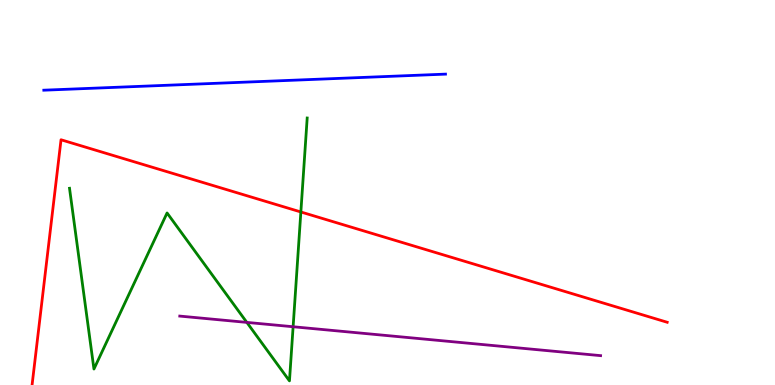[{'lines': ['blue', 'red'], 'intersections': []}, {'lines': ['green', 'red'], 'intersections': [{'x': 3.88, 'y': 4.49}]}, {'lines': ['purple', 'red'], 'intersections': []}, {'lines': ['blue', 'green'], 'intersections': []}, {'lines': ['blue', 'purple'], 'intersections': []}, {'lines': ['green', 'purple'], 'intersections': [{'x': 3.18, 'y': 1.63}, {'x': 3.78, 'y': 1.51}]}]